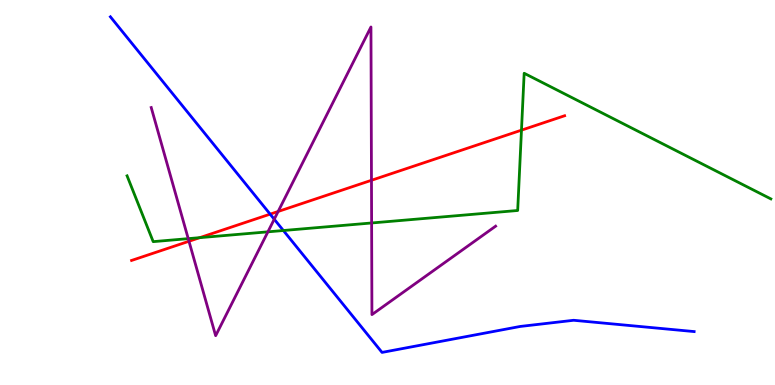[{'lines': ['blue', 'red'], 'intersections': [{'x': 3.49, 'y': 4.44}]}, {'lines': ['green', 'red'], 'intersections': [{'x': 2.58, 'y': 3.83}, {'x': 6.73, 'y': 6.62}]}, {'lines': ['purple', 'red'], 'intersections': [{'x': 2.44, 'y': 3.73}, {'x': 3.59, 'y': 4.51}, {'x': 4.79, 'y': 5.32}]}, {'lines': ['blue', 'green'], 'intersections': [{'x': 3.66, 'y': 4.01}]}, {'lines': ['blue', 'purple'], 'intersections': [{'x': 3.54, 'y': 4.31}]}, {'lines': ['green', 'purple'], 'intersections': [{'x': 2.43, 'y': 3.8}, {'x': 3.46, 'y': 3.98}, {'x': 4.8, 'y': 4.21}]}]